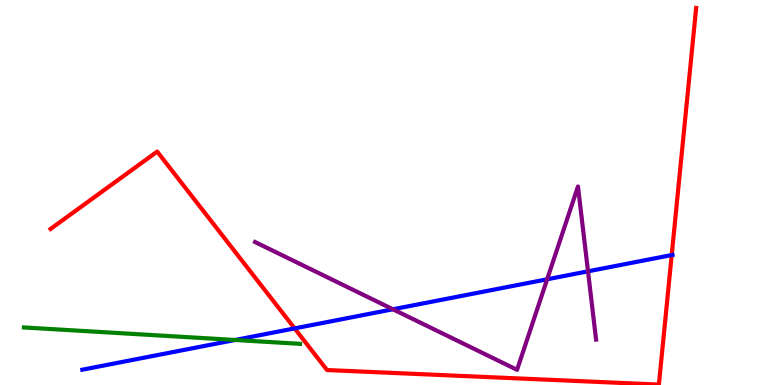[{'lines': ['blue', 'red'], 'intersections': [{'x': 3.8, 'y': 1.47}, {'x': 8.67, 'y': 3.38}]}, {'lines': ['green', 'red'], 'intersections': []}, {'lines': ['purple', 'red'], 'intersections': []}, {'lines': ['blue', 'green'], 'intersections': [{'x': 3.03, 'y': 1.17}]}, {'lines': ['blue', 'purple'], 'intersections': [{'x': 5.07, 'y': 1.97}, {'x': 7.06, 'y': 2.75}, {'x': 7.59, 'y': 2.95}]}, {'lines': ['green', 'purple'], 'intersections': []}]